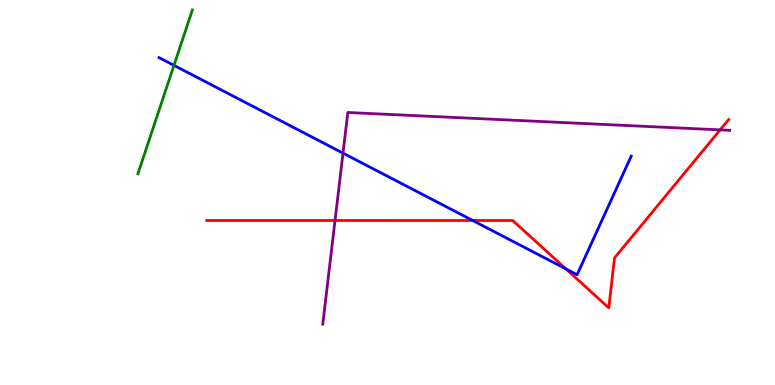[{'lines': ['blue', 'red'], 'intersections': [{'x': 6.1, 'y': 4.27}, {'x': 7.3, 'y': 3.02}]}, {'lines': ['green', 'red'], 'intersections': []}, {'lines': ['purple', 'red'], 'intersections': [{'x': 4.32, 'y': 4.27}, {'x': 9.29, 'y': 6.63}]}, {'lines': ['blue', 'green'], 'intersections': [{'x': 2.24, 'y': 8.3}]}, {'lines': ['blue', 'purple'], 'intersections': [{'x': 4.43, 'y': 6.02}]}, {'lines': ['green', 'purple'], 'intersections': []}]